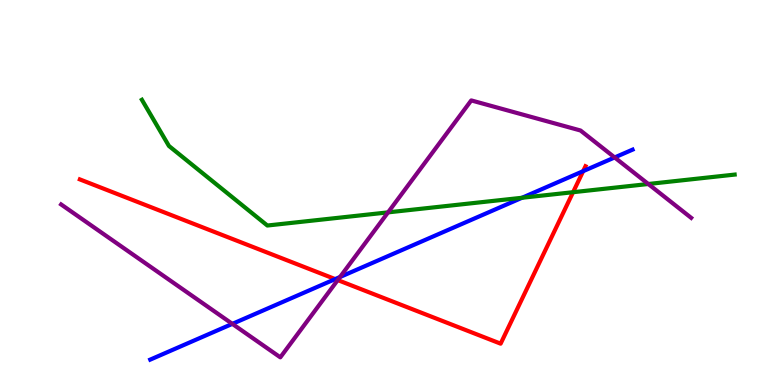[{'lines': ['blue', 'red'], 'intersections': [{'x': 4.33, 'y': 2.75}, {'x': 7.52, 'y': 5.55}]}, {'lines': ['green', 'red'], 'intersections': [{'x': 7.39, 'y': 5.01}]}, {'lines': ['purple', 'red'], 'intersections': [{'x': 4.36, 'y': 2.73}]}, {'lines': ['blue', 'green'], 'intersections': [{'x': 6.74, 'y': 4.86}]}, {'lines': ['blue', 'purple'], 'intersections': [{'x': 3.0, 'y': 1.59}, {'x': 4.39, 'y': 2.81}, {'x': 7.93, 'y': 5.91}]}, {'lines': ['green', 'purple'], 'intersections': [{'x': 5.01, 'y': 4.48}, {'x': 8.37, 'y': 5.22}]}]